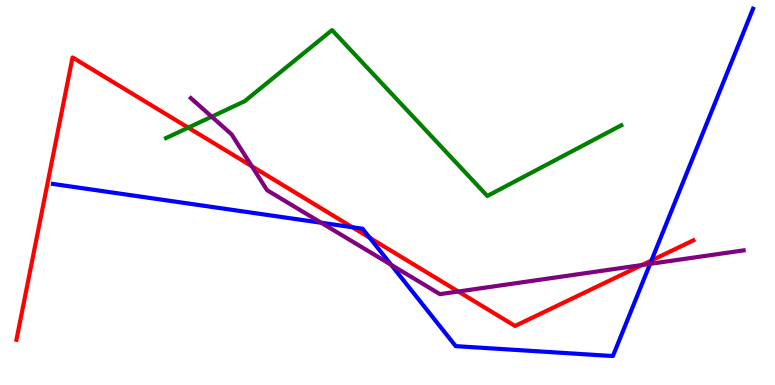[{'lines': ['blue', 'red'], 'intersections': [{'x': 4.55, 'y': 4.1}, {'x': 4.77, 'y': 3.82}, {'x': 8.41, 'y': 3.23}]}, {'lines': ['green', 'red'], 'intersections': [{'x': 2.43, 'y': 6.68}]}, {'lines': ['purple', 'red'], 'intersections': [{'x': 3.25, 'y': 5.68}, {'x': 5.91, 'y': 2.43}, {'x': 8.28, 'y': 3.12}]}, {'lines': ['blue', 'green'], 'intersections': []}, {'lines': ['blue', 'purple'], 'intersections': [{'x': 4.14, 'y': 4.21}, {'x': 5.05, 'y': 3.12}, {'x': 8.39, 'y': 3.15}]}, {'lines': ['green', 'purple'], 'intersections': [{'x': 2.73, 'y': 6.97}]}]